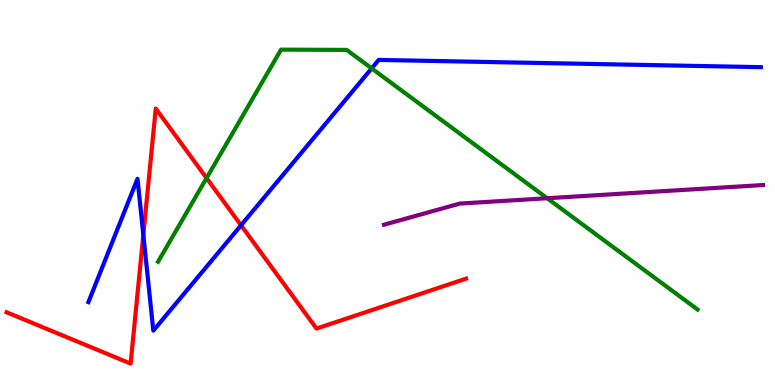[{'lines': ['blue', 'red'], 'intersections': [{'x': 1.85, 'y': 3.9}, {'x': 3.11, 'y': 4.15}]}, {'lines': ['green', 'red'], 'intersections': [{'x': 2.67, 'y': 5.37}]}, {'lines': ['purple', 'red'], 'intersections': []}, {'lines': ['blue', 'green'], 'intersections': [{'x': 4.8, 'y': 8.22}]}, {'lines': ['blue', 'purple'], 'intersections': []}, {'lines': ['green', 'purple'], 'intersections': [{'x': 7.06, 'y': 4.85}]}]